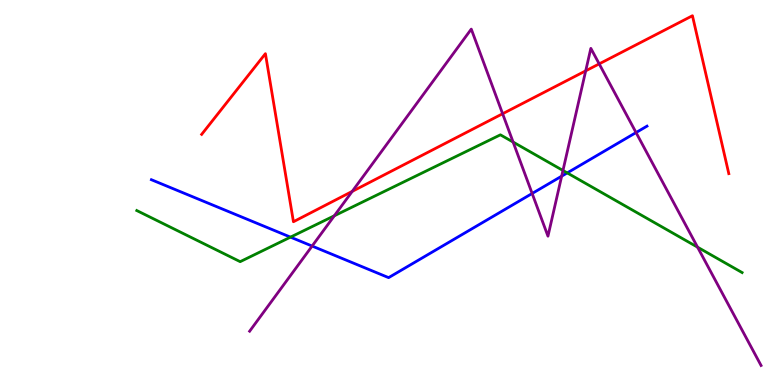[{'lines': ['blue', 'red'], 'intersections': []}, {'lines': ['green', 'red'], 'intersections': []}, {'lines': ['purple', 'red'], 'intersections': [{'x': 4.54, 'y': 5.03}, {'x': 6.49, 'y': 7.05}, {'x': 7.56, 'y': 8.16}, {'x': 7.73, 'y': 8.34}]}, {'lines': ['blue', 'green'], 'intersections': [{'x': 3.75, 'y': 3.84}, {'x': 7.32, 'y': 5.51}]}, {'lines': ['blue', 'purple'], 'intersections': [{'x': 4.03, 'y': 3.61}, {'x': 6.87, 'y': 4.97}, {'x': 7.25, 'y': 5.42}, {'x': 8.21, 'y': 6.56}]}, {'lines': ['green', 'purple'], 'intersections': [{'x': 4.31, 'y': 4.4}, {'x': 6.62, 'y': 6.31}, {'x': 7.26, 'y': 5.57}, {'x': 9.0, 'y': 3.58}]}]